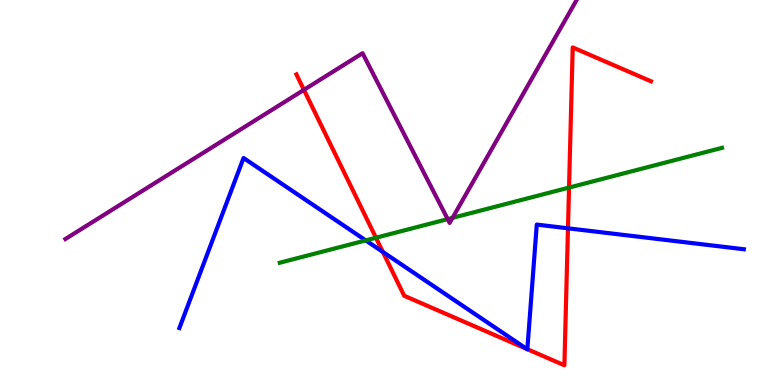[{'lines': ['blue', 'red'], 'intersections': [{'x': 4.94, 'y': 3.46}, {'x': 6.8, 'y': 0.936}, {'x': 6.8, 'y': 0.93}, {'x': 7.33, 'y': 4.07}]}, {'lines': ['green', 'red'], 'intersections': [{'x': 4.85, 'y': 3.82}, {'x': 7.34, 'y': 5.13}]}, {'lines': ['purple', 'red'], 'intersections': [{'x': 3.92, 'y': 7.67}]}, {'lines': ['blue', 'green'], 'intersections': [{'x': 4.72, 'y': 3.76}]}, {'lines': ['blue', 'purple'], 'intersections': []}, {'lines': ['green', 'purple'], 'intersections': [{'x': 5.78, 'y': 4.31}, {'x': 5.84, 'y': 4.34}]}]